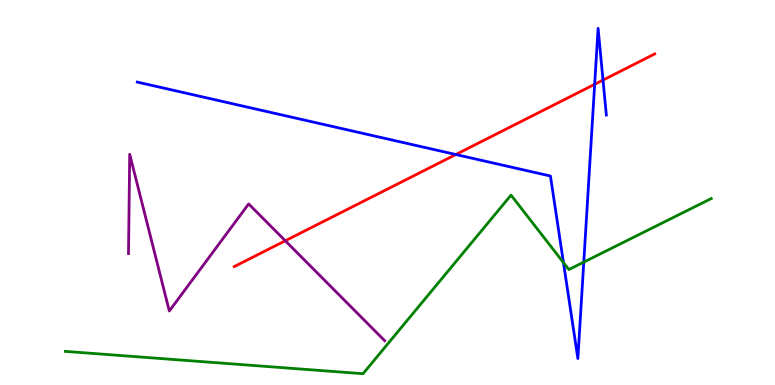[{'lines': ['blue', 'red'], 'intersections': [{'x': 5.88, 'y': 5.99}, {'x': 7.67, 'y': 7.81}, {'x': 7.78, 'y': 7.92}]}, {'lines': ['green', 'red'], 'intersections': []}, {'lines': ['purple', 'red'], 'intersections': [{'x': 3.68, 'y': 3.75}]}, {'lines': ['blue', 'green'], 'intersections': [{'x': 7.27, 'y': 3.18}, {'x': 7.53, 'y': 3.19}]}, {'lines': ['blue', 'purple'], 'intersections': []}, {'lines': ['green', 'purple'], 'intersections': []}]